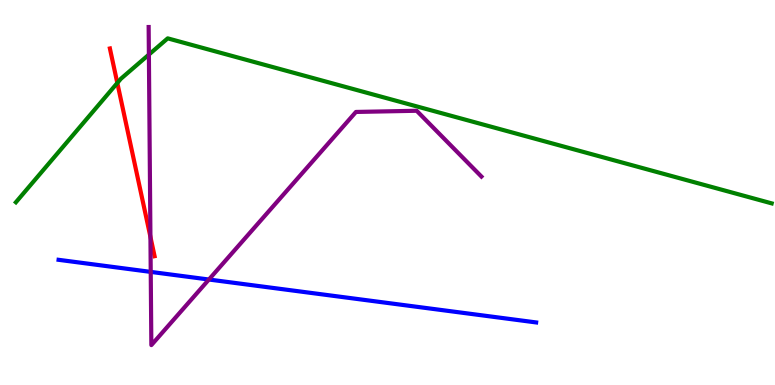[{'lines': ['blue', 'red'], 'intersections': []}, {'lines': ['green', 'red'], 'intersections': [{'x': 1.51, 'y': 7.84}]}, {'lines': ['purple', 'red'], 'intersections': [{'x': 1.94, 'y': 3.85}]}, {'lines': ['blue', 'green'], 'intersections': []}, {'lines': ['blue', 'purple'], 'intersections': [{'x': 1.94, 'y': 2.94}, {'x': 2.7, 'y': 2.74}]}, {'lines': ['green', 'purple'], 'intersections': [{'x': 1.92, 'y': 8.58}]}]